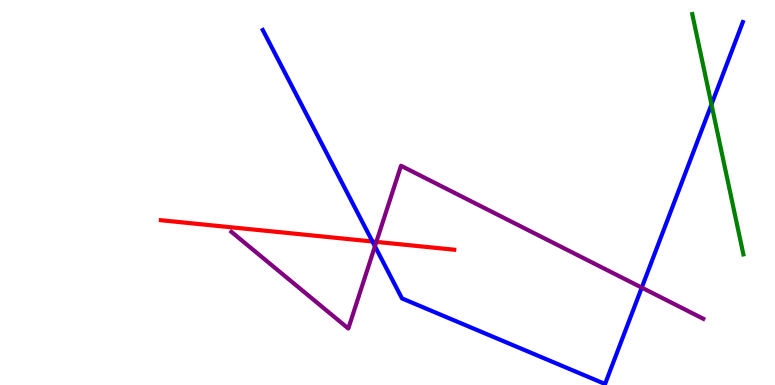[{'lines': ['blue', 'red'], 'intersections': [{'x': 4.81, 'y': 3.73}]}, {'lines': ['green', 'red'], 'intersections': []}, {'lines': ['purple', 'red'], 'intersections': [{'x': 4.86, 'y': 3.72}]}, {'lines': ['blue', 'green'], 'intersections': [{'x': 9.18, 'y': 7.29}]}, {'lines': ['blue', 'purple'], 'intersections': [{'x': 4.84, 'y': 3.6}, {'x': 8.28, 'y': 2.53}]}, {'lines': ['green', 'purple'], 'intersections': []}]